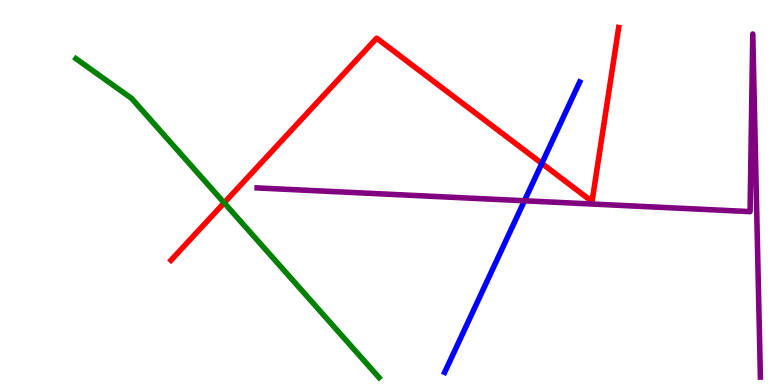[{'lines': ['blue', 'red'], 'intersections': [{'x': 6.99, 'y': 5.75}]}, {'lines': ['green', 'red'], 'intersections': [{'x': 2.89, 'y': 4.73}]}, {'lines': ['purple', 'red'], 'intersections': []}, {'lines': ['blue', 'green'], 'intersections': []}, {'lines': ['blue', 'purple'], 'intersections': [{'x': 6.77, 'y': 4.79}]}, {'lines': ['green', 'purple'], 'intersections': []}]